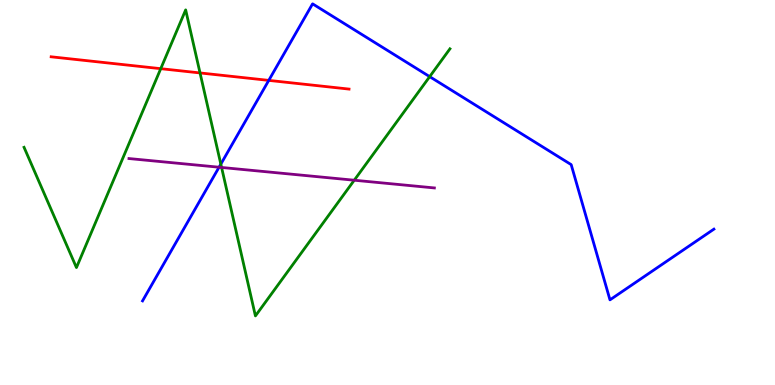[{'lines': ['blue', 'red'], 'intersections': [{'x': 3.47, 'y': 7.91}]}, {'lines': ['green', 'red'], 'intersections': [{'x': 2.07, 'y': 8.22}, {'x': 2.58, 'y': 8.11}]}, {'lines': ['purple', 'red'], 'intersections': []}, {'lines': ['blue', 'green'], 'intersections': [{'x': 2.85, 'y': 5.74}, {'x': 5.54, 'y': 8.01}]}, {'lines': ['blue', 'purple'], 'intersections': [{'x': 2.83, 'y': 5.66}]}, {'lines': ['green', 'purple'], 'intersections': [{'x': 2.86, 'y': 5.65}, {'x': 4.57, 'y': 5.32}]}]